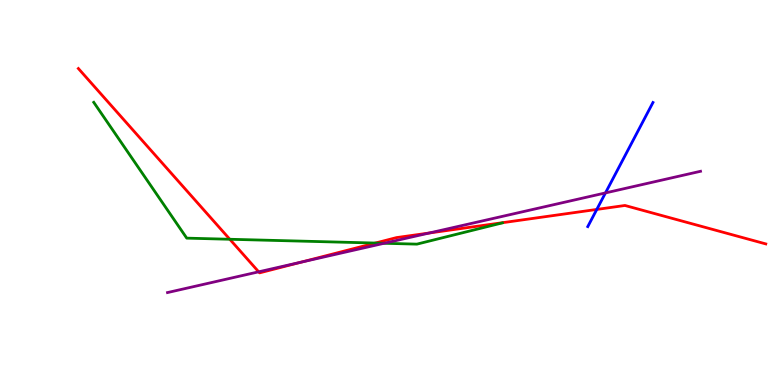[{'lines': ['blue', 'red'], 'intersections': [{'x': 7.7, 'y': 4.56}]}, {'lines': ['green', 'red'], 'intersections': [{'x': 2.97, 'y': 3.79}, {'x': 4.84, 'y': 3.69}]}, {'lines': ['purple', 'red'], 'intersections': [{'x': 3.34, 'y': 2.94}, {'x': 3.89, 'y': 3.19}, {'x': 5.54, 'y': 3.95}]}, {'lines': ['blue', 'green'], 'intersections': []}, {'lines': ['blue', 'purple'], 'intersections': [{'x': 7.81, 'y': 4.99}]}, {'lines': ['green', 'purple'], 'intersections': [{'x': 4.96, 'y': 3.68}]}]